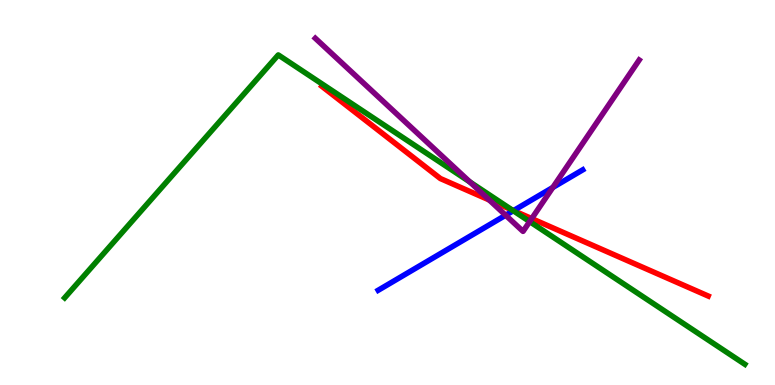[{'lines': ['blue', 'red'], 'intersections': [{'x': 6.63, 'y': 4.53}]}, {'lines': ['green', 'red'], 'intersections': [{'x': 6.61, 'y': 4.54}]}, {'lines': ['purple', 'red'], 'intersections': [{'x': 6.31, 'y': 4.81}, {'x': 6.86, 'y': 4.32}]}, {'lines': ['blue', 'green'], 'intersections': [{'x': 6.62, 'y': 4.53}]}, {'lines': ['blue', 'purple'], 'intersections': [{'x': 6.52, 'y': 4.41}, {'x': 7.13, 'y': 5.13}]}, {'lines': ['green', 'purple'], 'intersections': [{'x': 6.06, 'y': 5.27}, {'x': 6.83, 'y': 4.24}]}]